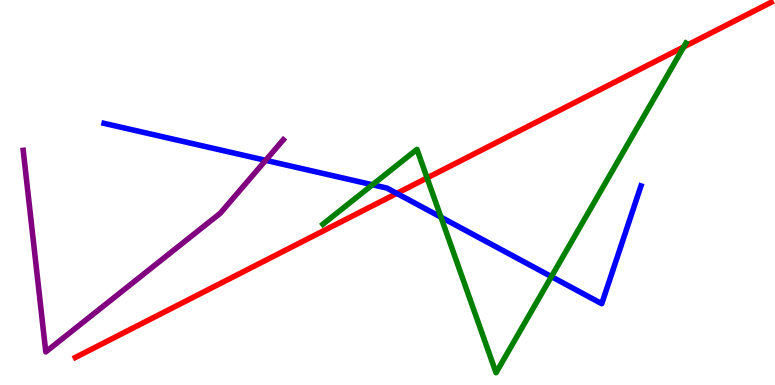[{'lines': ['blue', 'red'], 'intersections': [{'x': 5.12, 'y': 4.98}]}, {'lines': ['green', 'red'], 'intersections': [{'x': 5.51, 'y': 5.38}, {'x': 8.82, 'y': 8.78}]}, {'lines': ['purple', 'red'], 'intersections': []}, {'lines': ['blue', 'green'], 'intersections': [{'x': 4.81, 'y': 5.2}, {'x': 5.69, 'y': 4.36}, {'x': 7.12, 'y': 2.82}]}, {'lines': ['blue', 'purple'], 'intersections': [{'x': 3.43, 'y': 5.84}]}, {'lines': ['green', 'purple'], 'intersections': []}]